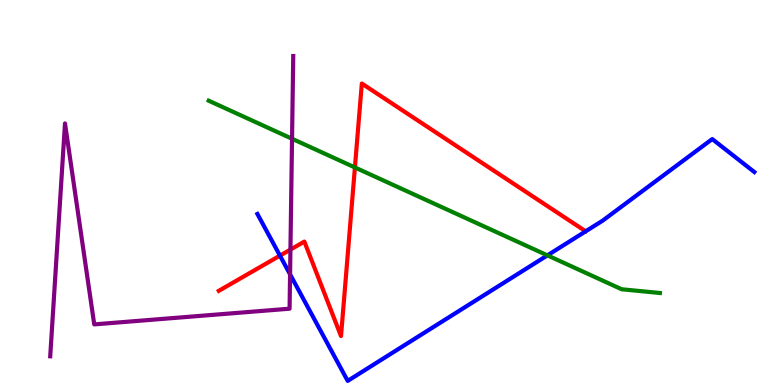[{'lines': ['blue', 'red'], 'intersections': [{'x': 3.61, 'y': 3.36}]}, {'lines': ['green', 'red'], 'intersections': [{'x': 4.58, 'y': 5.65}]}, {'lines': ['purple', 'red'], 'intersections': [{'x': 3.75, 'y': 3.52}]}, {'lines': ['blue', 'green'], 'intersections': [{'x': 7.06, 'y': 3.37}]}, {'lines': ['blue', 'purple'], 'intersections': [{'x': 3.74, 'y': 2.87}]}, {'lines': ['green', 'purple'], 'intersections': [{'x': 3.77, 'y': 6.4}]}]